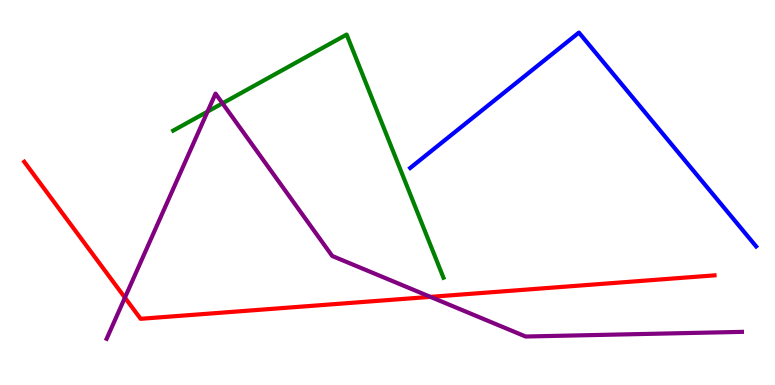[{'lines': ['blue', 'red'], 'intersections': []}, {'lines': ['green', 'red'], 'intersections': []}, {'lines': ['purple', 'red'], 'intersections': [{'x': 1.61, 'y': 2.27}, {'x': 5.55, 'y': 2.29}]}, {'lines': ['blue', 'green'], 'intersections': []}, {'lines': ['blue', 'purple'], 'intersections': []}, {'lines': ['green', 'purple'], 'intersections': [{'x': 2.68, 'y': 7.1}, {'x': 2.87, 'y': 7.32}]}]